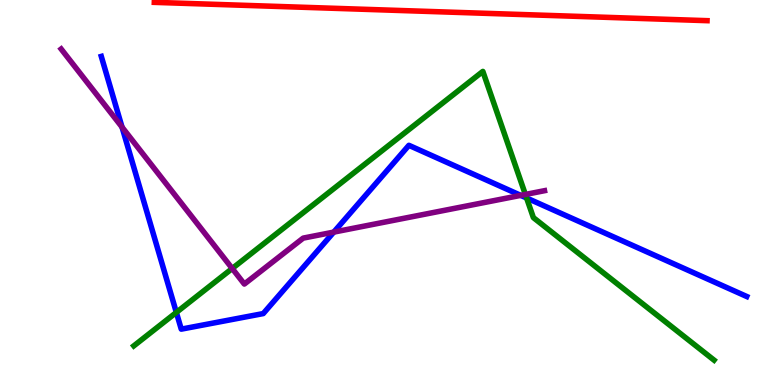[{'lines': ['blue', 'red'], 'intersections': []}, {'lines': ['green', 'red'], 'intersections': []}, {'lines': ['purple', 'red'], 'intersections': []}, {'lines': ['blue', 'green'], 'intersections': [{'x': 2.28, 'y': 1.89}, {'x': 6.79, 'y': 4.86}]}, {'lines': ['blue', 'purple'], 'intersections': [{'x': 1.57, 'y': 6.7}, {'x': 4.31, 'y': 3.97}, {'x': 6.72, 'y': 4.93}]}, {'lines': ['green', 'purple'], 'intersections': [{'x': 3.0, 'y': 3.03}, {'x': 6.78, 'y': 4.95}]}]